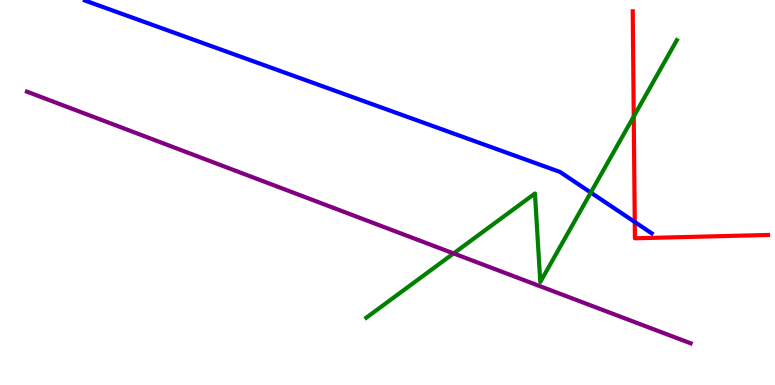[{'lines': ['blue', 'red'], 'intersections': [{'x': 8.19, 'y': 4.23}]}, {'lines': ['green', 'red'], 'intersections': [{'x': 8.18, 'y': 6.97}]}, {'lines': ['purple', 'red'], 'intersections': []}, {'lines': ['blue', 'green'], 'intersections': [{'x': 7.62, 'y': 5.0}]}, {'lines': ['blue', 'purple'], 'intersections': []}, {'lines': ['green', 'purple'], 'intersections': [{'x': 5.85, 'y': 3.42}]}]